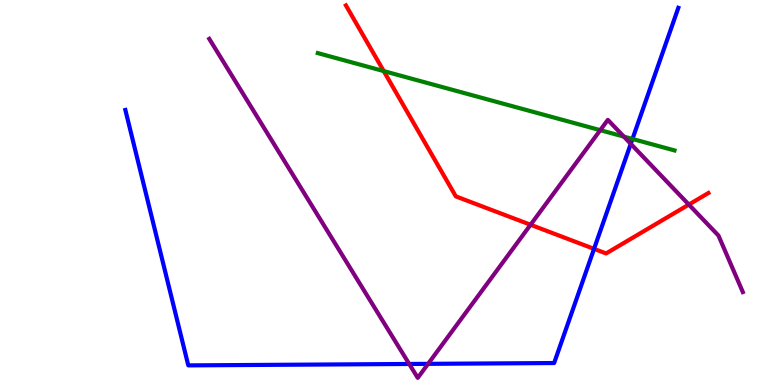[{'lines': ['blue', 'red'], 'intersections': [{'x': 7.67, 'y': 3.54}]}, {'lines': ['green', 'red'], 'intersections': [{'x': 4.95, 'y': 8.15}]}, {'lines': ['purple', 'red'], 'intersections': [{'x': 6.85, 'y': 4.16}, {'x': 8.89, 'y': 4.69}]}, {'lines': ['blue', 'green'], 'intersections': [{'x': 8.16, 'y': 6.39}]}, {'lines': ['blue', 'purple'], 'intersections': [{'x': 5.28, 'y': 0.546}, {'x': 5.52, 'y': 0.549}, {'x': 8.14, 'y': 6.26}]}, {'lines': ['green', 'purple'], 'intersections': [{'x': 7.75, 'y': 6.62}, {'x': 8.05, 'y': 6.45}]}]